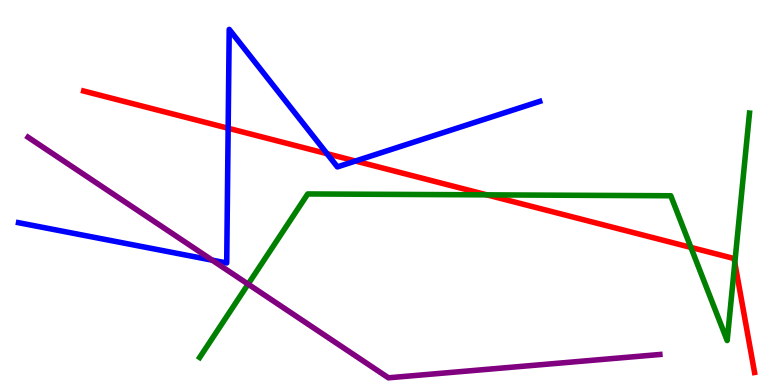[{'lines': ['blue', 'red'], 'intersections': [{'x': 2.94, 'y': 6.67}, {'x': 4.22, 'y': 6.01}, {'x': 4.59, 'y': 5.82}]}, {'lines': ['green', 'red'], 'intersections': [{'x': 6.28, 'y': 4.94}, {'x': 8.91, 'y': 3.57}, {'x': 9.48, 'y': 3.18}]}, {'lines': ['purple', 'red'], 'intersections': []}, {'lines': ['blue', 'green'], 'intersections': []}, {'lines': ['blue', 'purple'], 'intersections': [{'x': 2.74, 'y': 3.24}]}, {'lines': ['green', 'purple'], 'intersections': [{'x': 3.2, 'y': 2.62}]}]